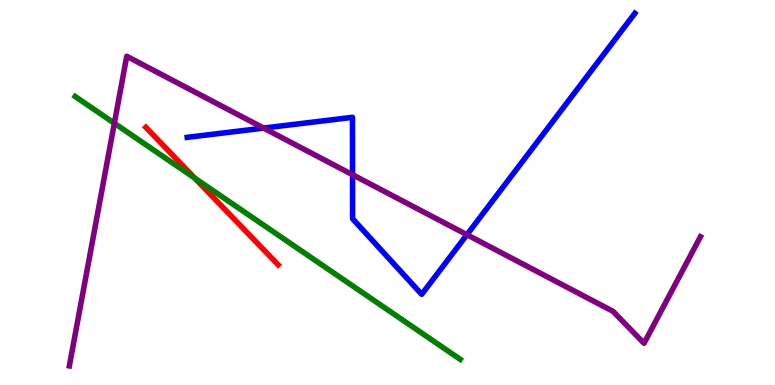[{'lines': ['blue', 'red'], 'intersections': []}, {'lines': ['green', 'red'], 'intersections': [{'x': 2.51, 'y': 5.37}]}, {'lines': ['purple', 'red'], 'intersections': []}, {'lines': ['blue', 'green'], 'intersections': []}, {'lines': ['blue', 'purple'], 'intersections': [{'x': 3.4, 'y': 6.67}, {'x': 4.55, 'y': 5.46}, {'x': 6.02, 'y': 3.9}]}, {'lines': ['green', 'purple'], 'intersections': [{'x': 1.48, 'y': 6.8}]}]